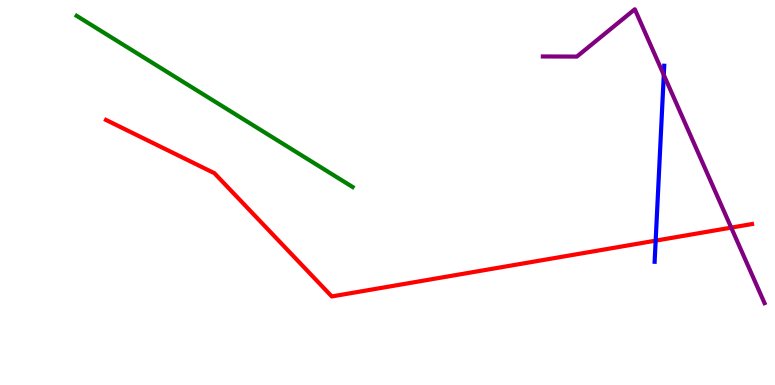[{'lines': ['blue', 'red'], 'intersections': [{'x': 8.46, 'y': 3.75}]}, {'lines': ['green', 'red'], 'intersections': []}, {'lines': ['purple', 'red'], 'intersections': [{'x': 9.43, 'y': 4.09}]}, {'lines': ['blue', 'green'], 'intersections': []}, {'lines': ['blue', 'purple'], 'intersections': [{'x': 8.56, 'y': 8.05}]}, {'lines': ['green', 'purple'], 'intersections': []}]